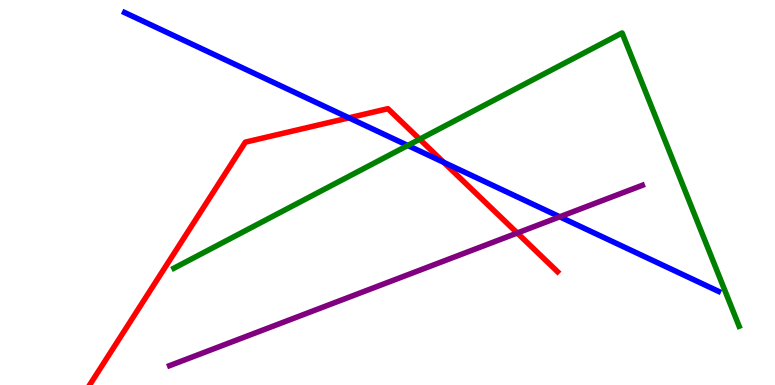[{'lines': ['blue', 'red'], 'intersections': [{'x': 4.5, 'y': 6.94}, {'x': 5.73, 'y': 5.78}]}, {'lines': ['green', 'red'], 'intersections': [{'x': 5.41, 'y': 6.38}]}, {'lines': ['purple', 'red'], 'intersections': [{'x': 6.67, 'y': 3.95}]}, {'lines': ['blue', 'green'], 'intersections': [{'x': 5.26, 'y': 6.22}]}, {'lines': ['blue', 'purple'], 'intersections': [{'x': 7.22, 'y': 4.37}]}, {'lines': ['green', 'purple'], 'intersections': []}]